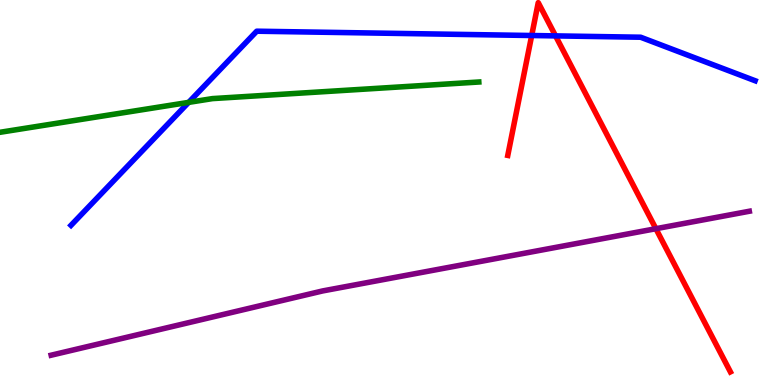[{'lines': ['blue', 'red'], 'intersections': [{'x': 6.86, 'y': 9.08}, {'x': 7.17, 'y': 9.07}]}, {'lines': ['green', 'red'], 'intersections': []}, {'lines': ['purple', 'red'], 'intersections': [{'x': 8.46, 'y': 4.06}]}, {'lines': ['blue', 'green'], 'intersections': [{'x': 2.43, 'y': 7.34}]}, {'lines': ['blue', 'purple'], 'intersections': []}, {'lines': ['green', 'purple'], 'intersections': []}]